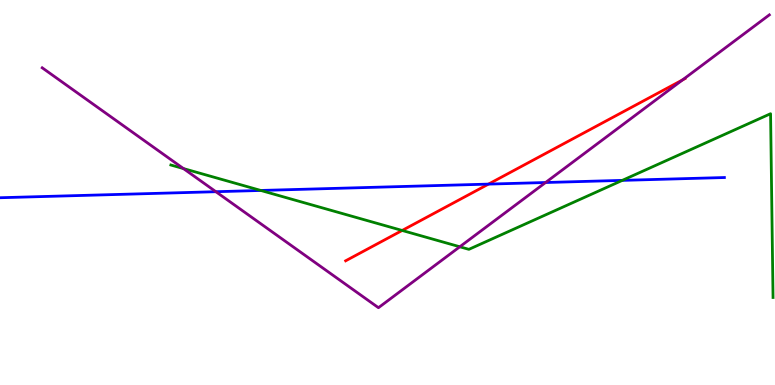[{'lines': ['blue', 'red'], 'intersections': [{'x': 6.3, 'y': 5.22}]}, {'lines': ['green', 'red'], 'intersections': [{'x': 5.19, 'y': 4.01}]}, {'lines': ['purple', 'red'], 'intersections': [{'x': 8.81, 'y': 7.92}]}, {'lines': ['blue', 'green'], 'intersections': [{'x': 3.37, 'y': 5.05}, {'x': 8.03, 'y': 5.31}]}, {'lines': ['blue', 'purple'], 'intersections': [{'x': 2.79, 'y': 5.02}, {'x': 7.04, 'y': 5.26}]}, {'lines': ['green', 'purple'], 'intersections': [{'x': 2.37, 'y': 5.62}, {'x': 5.93, 'y': 3.59}]}]